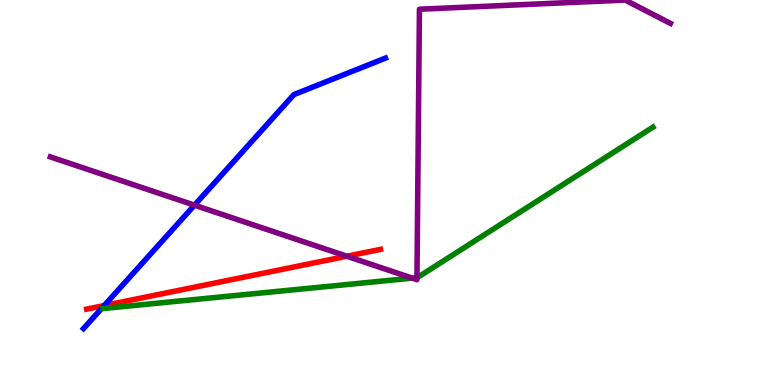[{'lines': ['blue', 'red'], 'intersections': [{'x': 1.34, 'y': 2.06}]}, {'lines': ['green', 'red'], 'intersections': []}, {'lines': ['purple', 'red'], 'intersections': [{'x': 4.48, 'y': 3.34}]}, {'lines': ['blue', 'green'], 'intersections': []}, {'lines': ['blue', 'purple'], 'intersections': [{'x': 2.51, 'y': 4.67}]}, {'lines': ['green', 'purple'], 'intersections': [{'x': 5.32, 'y': 2.78}, {'x': 5.38, 'y': 2.79}]}]